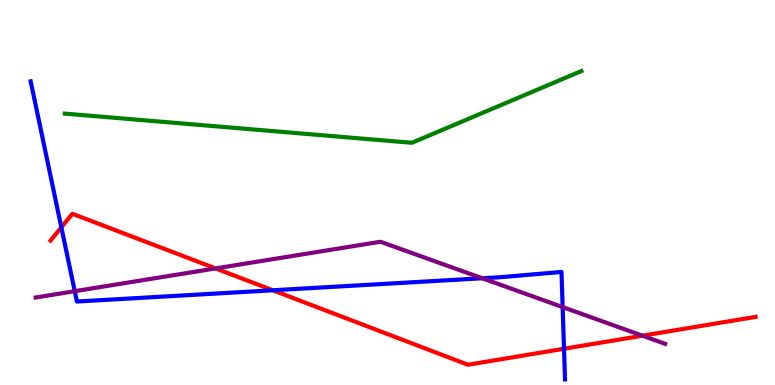[{'lines': ['blue', 'red'], 'intersections': [{'x': 0.791, 'y': 4.1}, {'x': 3.52, 'y': 2.46}, {'x': 7.28, 'y': 0.941}]}, {'lines': ['green', 'red'], 'intersections': []}, {'lines': ['purple', 'red'], 'intersections': [{'x': 2.78, 'y': 3.03}, {'x': 8.29, 'y': 1.28}]}, {'lines': ['blue', 'green'], 'intersections': []}, {'lines': ['blue', 'purple'], 'intersections': [{'x': 0.965, 'y': 2.44}, {'x': 6.22, 'y': 2.77}, {'x': 7.26, 'y': 2.02}]}, {'lines': ['green', 'purple'], 'intersections': []}]